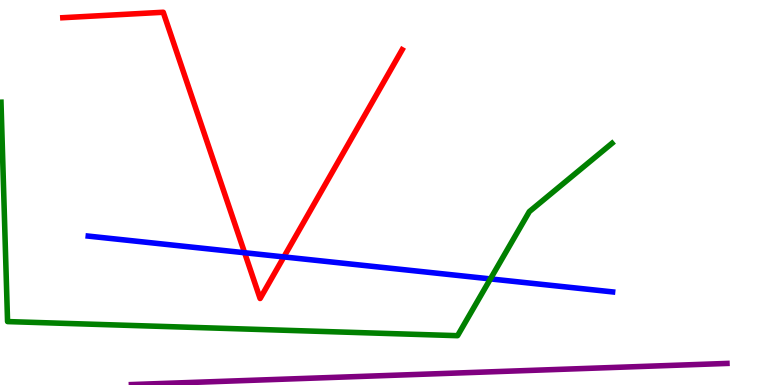[{'lines': ['blue', 'red'], 'intersections': [{'x': 3.16, 'y': 3.44}, {'x': 3.66, 'y': 3.33}]}, {'lines': ['green', 'red'], 'intersections': []}, {'lines': ['purple', 'red'], 'intersections': []}, {'lines': ['blue', 'green'], 'intersections': [{'x': 6.33, 'y': 2.76}]}, {'lines': ['blue', 'purple'], 'intersections': []}, {'lines': ['green', 'purple'], 'intersections': []}]